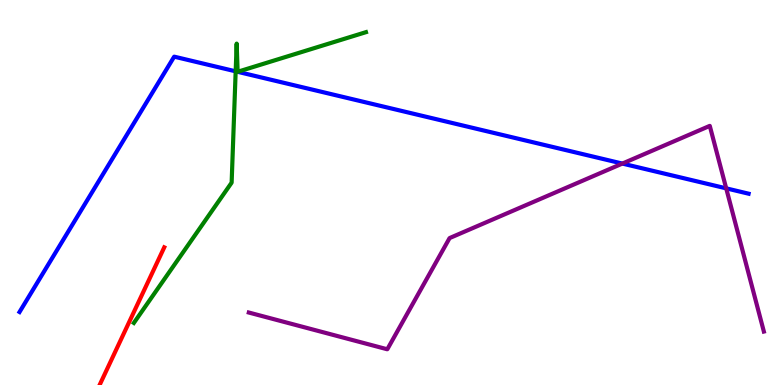[{'lines': ['blue', 'red'], 'intersections': []}, {'lines': ['green', 'red'], 'intersections': []}, {'lines': ['purple', 'red'], 'intersections': []}, {'lines': ['blue', 'green'], 'intersections': [{'x': 3.04, 'y': 8.15}]}, {'lines': ['blue', 'purple'], 'intersections': [{'x': 8.03, 'y': 5.75}, {'x': 9.37, 'y': 5.11}]}, {'lines': ['green', 'purple'], 'intersections': []}]